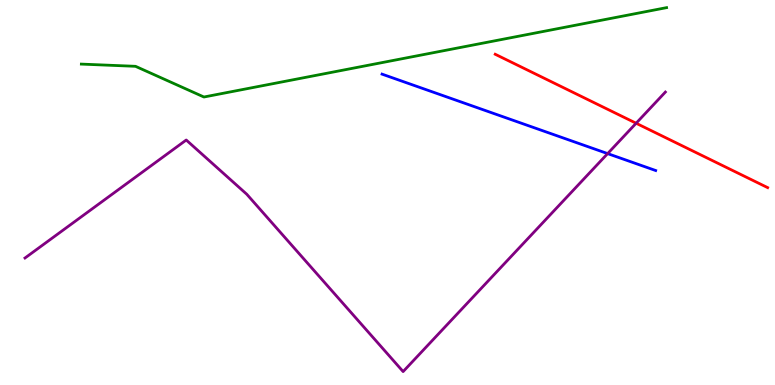[{'lines': ['blue', 'red'], 'intersections': []}, {'lines': ['green', 'red'], 'intersections': []}, {'lines': ['purple', 'red'], 'intersections': [{'x': 8.21, 'y': 6.8}]}, {'lines': ['blue', 'green'], 'intersections': []}, {'lines': ['blue', 'purple'], 'intersections': [{'x': 7.84, 'y': 6.01}]}, {'lines': ['green', 'purple'], 'intersections': []}]